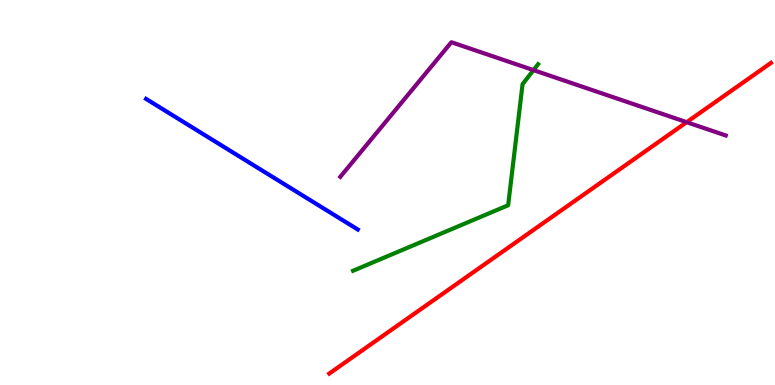[{'lines': ['blue', 'red'], 'intersections': []}, {'lines': ['green', 'red'], 'intersections': []}, {'lines': ['purple', 'red'], 'intersections': [{'x': 8.86, 'y': 6.83}]}, {'lines': ['blue', 'green'], 'intersections': []}, {'lines': ['blue', 'purple'], 'intersections': []}, {'lines': ['green', 'purple'], 'intersections': [{'x': 6.88, 'y': 8.18}]}]